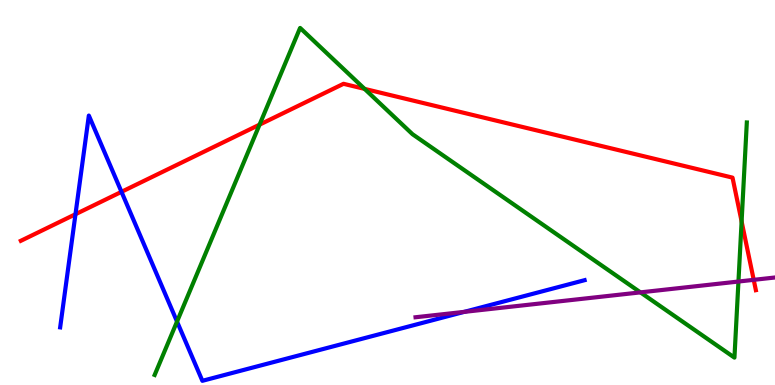[{'lines': ['blue', 'red'], 'intersections': [{'x': 0.974, 'y': 4.44}, {'x': 1.57, 'y': 5.02}]}, {'lines': ['green', 'red'], 'intersections': [{'x': 3.35, 'y': 6.76}, {'x': 4.7, 'y': 7.69}, {'x': 9.57, 'y': 4.25}]}, {'lines': ['purple', 'red'], 'intersections': [{'x': 9.73, 'y': 2.73}]}, {'lines': ['blue', 'green'], 'intersections': [{'x': 2.28, 'y': 1.65}]}, {'lines': ['blue', 'purple'], 'intersections': [{'x': 5.99, 'y': 1.9}]}, {'lines': ['green', 'purple'], 'intersections': [{'x': 8.26, 'y': 2.41}, {'x': 9.53, 'y': 2.69}]}]